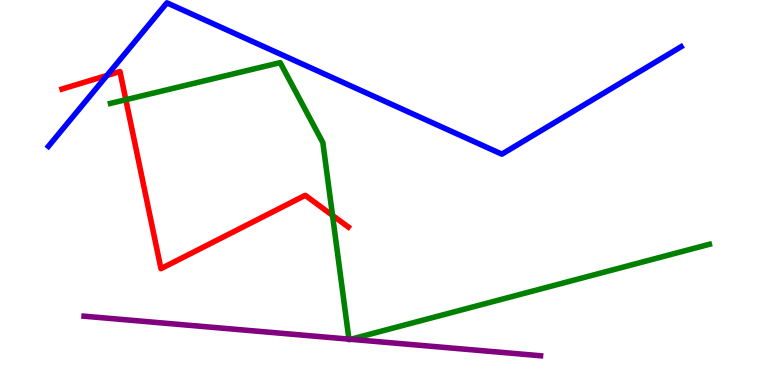[{'lines': ['blue', 'red'], 'intersections': [{'x': 1.38, 'y': 8.04}]}, {'lines': ['green', 'red'], 'intersections': [{'x': 1.62, 'y': 7.41}, {'x': 4.29, 'y': 4.41}]}, {'lines': ['purple', 'red'], 'intersections': []}, {'lines': ['blue', 'green'], 'intersections': []}, {'lines': ['blue', 'purple'], 'intersections': []}, {'lines': ['green', 'purple'], 'intersections': [{'x': 4.5, 'y': 1.19}, {'x': 4.52, 'y': 1.19}]}]